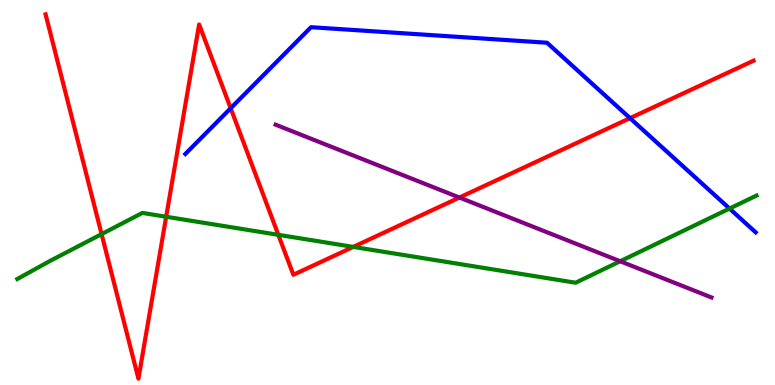[{'lines': ['blue', 'red'], 'intersections': [{'x': 2.98, 'y': 7.19}, {'x': 8.13, 'y': 6.93}]}, {'lines': ['green', 'red'], 'intersections': [{'x': 1.31, 'y': 3.92}, {'x': 2.14, 'y': 4.37}, {'x': 3.59, 'y': 3.9}, {'x': 4.56, 'y': 3.59}]}, {'lines': ['purple', 'red'], 'intersections': [{'x': 5.93, 'y': 4.87}]}, {'lines': ['blue', 'green'], 'intersections': [{'x': 9.41, 'y': 4.58}]}, {'lines': ['blue', 'purple'], 'intersections': []}, {'lines': ['green', 'purple'], 'intersections': [{'x': 8.0, 'y': 3.21}]}]